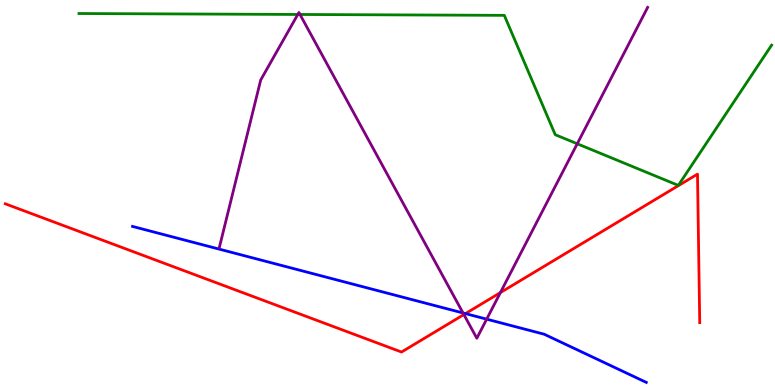[{'lines': ['blue', 'red'], 'intersections': [{'x': 6.01, 'y': 1.85}]}, {'lines': ['green', 'red'], 'intersections': []}, {'lines': ['purple', 'red'], 'intersections': [{'x': 5.99, 'y': 1.83}, {'x': 6.46, 'y': 2.4}]}, {'lines': ['blue', 'green'], 'intersections': []}, {'lines': ['blue', 'purple'], 'intersections': [{'x': 5.97, 'y': 1.87}, {'x': 6.28, 'y': 1.71}]}, {'lines': ['green', 'purple'], 'intersections': [{'x': 3.84, 'y': 9.62}, {'x': 3.87, 'y': 9.62}, {'x': 7.45, 'y': 6.27}]}]